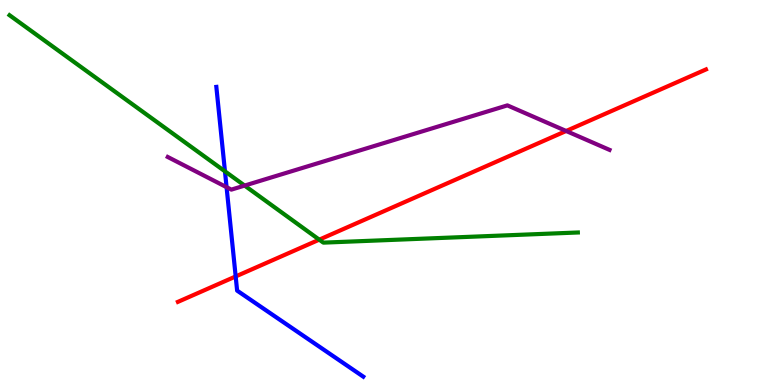[{'lines': ['blue', 'red'], 'intersections': [{'x': 3.04, 'y': 2.82}]}, {'lines': ['green', 'red'], 'intersections': [{'x': 4.12, 'y': 3.78}]}, {'lines': ['purple', 'red'], 'intersections': [{'x': 7.31, 'y': 6.6}]}, {'lines': ['blue', 'green'], 'intersections': [{'x': 2.9, 'y': 5.55}]}, {'lines': ['blue', 'purple'], 'intersections': [{'x': 2.92, 'y': 5.14}]}, {'lines': ['green', 'purple'], 'intersections': [{'x': 3.16, 'y': 5.18}]}]